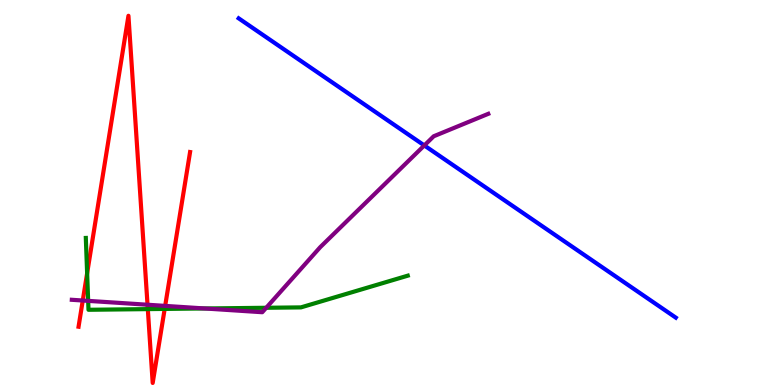[{'lines': ['blue', 'red'], 'intersections': []}, {'lines': ['green', 'red'], 'intersections': [{'x': 1.12, 'y': 2.9}, {'x': 1.91, 'y': 1.97}, {'x': 2.12, 'y': 1.98}]}, {'lines': ['purple', 'red'], 'intersections': [{'x': 1.07, 'y': 2.19}, {'x': 1.9, 'y': 2.08}, {'x': 2.13, 'y': 2.05}]}, {'lines': ['blue', 'green'], 'intersections': []}, {'lines': ['blue', 'purple'], 'intersections': [{'x': 5.48, 'y': 6.22}]}, {'lines': ['green', 'purple'], 'intersections': [{'x': 1.14, 'y': 2.19}, {'x': 2.64, 'y': 1.99}, {'x': 3.44, 'y': 2.01}]}]